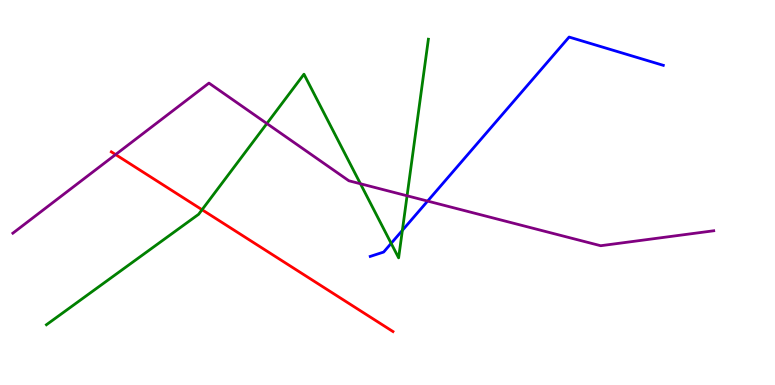[{'lines': ['blue', 'red'], 'intersections': []}, {'lines': ['green', 'red'], 'intersections': [{'x': 2.61, 'y': 4.55}]}, {'lines': ['purple', 'red'], 'intersections': [{'x': 1.49, 'y': 5.99}]}, {'lines': ['blue', 'green'], 'intersections': [{'x': 5.05, 'y': 3.68}, {'x': 5.19, 'y': 4.02}]}, {'lines': ['blue', 'purple'], 'intersections': [{'x': 5.52, 'y': 4.78}]}, {'lines': ['green', 'purple'], 'intersections': [{'x': 3.44, 'y': 6.79}, {'x': 4.65, 'y': 5.23}, {'x': 5.25, 'y': 4.91}]}]